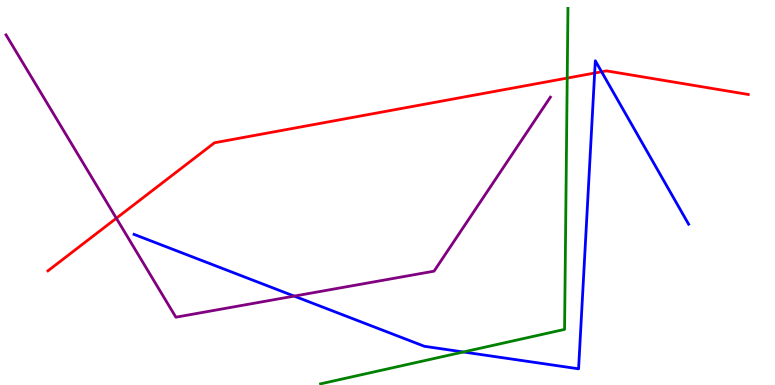[{'lines': ['blue', 'red'], 'intersections': [{'x': 7.67, 'y': 8.1}, {'x': 7.76, 'y': 8.14}]}, {'lines': ['green', 'red'], 'intersections': [{'x': 7.32, 'y': 7.97}]}, {'lines': ['purple', 'red'], 'intersections': [{'x': 1.5, 'y': 4.33}]}, {'lines': ['blue', 'green'], 'intersections': [{'x': 5.98, 'y': 0.858}]}, {'lines': ['blue', 'purple'], 'intersections': [{'x': 3.8, 'y': 2.31}]}, {'lines': ['green', 'purple'], 'intersections': []}]